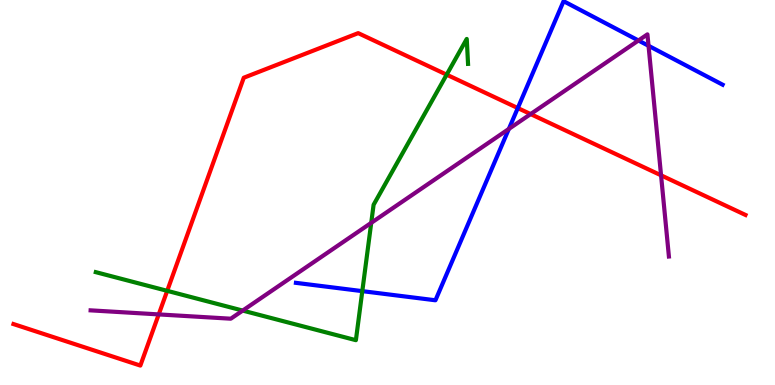[{'lines': ['blue', 'red'], 'intersections': [{'x': 6.68, 'y': 7.19}]}, {'lines': ['green', 'red'], 'intersections': [{'x': 2.16, 'y': 2.45}, {'x': 5.76, 'y': 8.06}]}, {'lines': ['purple', 'red'], 'intersections': [{'x': 2.05, 'y': 1.83}, {'x': 6.85, 'y': 7.04}, {'x': 8.53, 'y': 5.45}]}, {'lines': ['blue', 'green'], 'intersections': [{'x': 4.67, 'y': 2.44}]}, {'lines': ['blue', 'purple'], 'intersections': [{'x': 6.57, 'y': 6.65}, {'x': 8.24, 'y': 8.95}, {'x': 8.37, 'y': 8.81}]}, {'lines': ['green', 'purple'], 'intersections': [{'x': 3.13, 'y': 1.93}, {'x': 4.79, 'y': 4.21}]}]